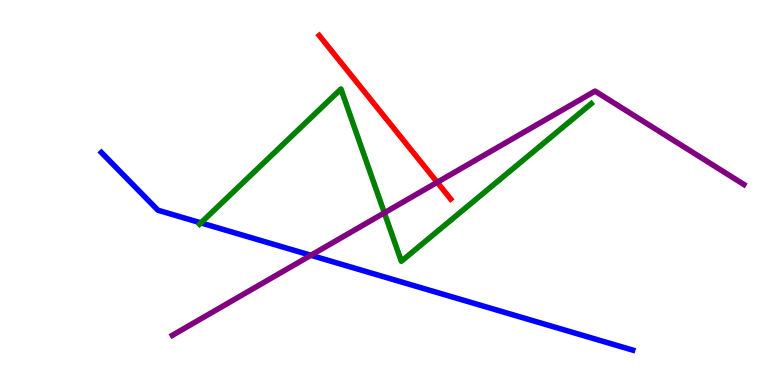[{'lines': ['blue', 'red'], 'intersections': []}, {'lines': ['green', 'red'], 'intersections': []}, {'lines': ['purple', 'red'], 'intersections': [{'x': 5.64, 'y': 5.27}]}, {'lines': ['blue', 'green'], 'intersections': [{'x': 2.59, 'y': 4.21}]}, {'lines': ['blue', 'purple'], 'intersections': [{'x': 4.01, 'y': 3.37}]}, {'lines': ['green', 'purple'], 'intersections': [{'x': 4.96, 'y': 4.47}]}]